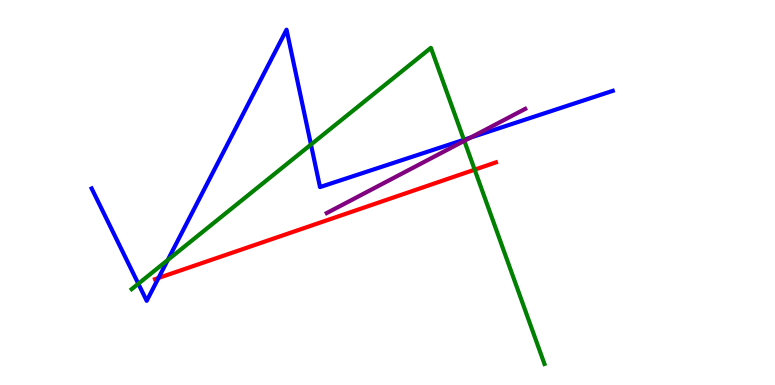[{'lines': ['blue', 'red'], 'intersections': [{'x': 2.05, 'y': 2.78}]}, {'lines': ['green', 'red'], 'intersections': [{'x': 6.12, 'y': 5.59}]}, {'lines': ['purple', 'red'], 'intersections': []}, {'lines': ['blue', 'green'], 'intersections': [{'x': 1.79, 'y': 2.63}, {'x': 2.16, 'y': 3.25}, {'x': 4.01, 'y': 6.25}, {'x': 5.99, 'y': 6.37}]}, {'lines': ['blue', 'purple'], 'intersections': [{'x': 6.07, 'y': 6.43}]}, {'lines': ['green', 'purple'], 'intersections': [{'x': 5.99, 'y': 6.34}]}]